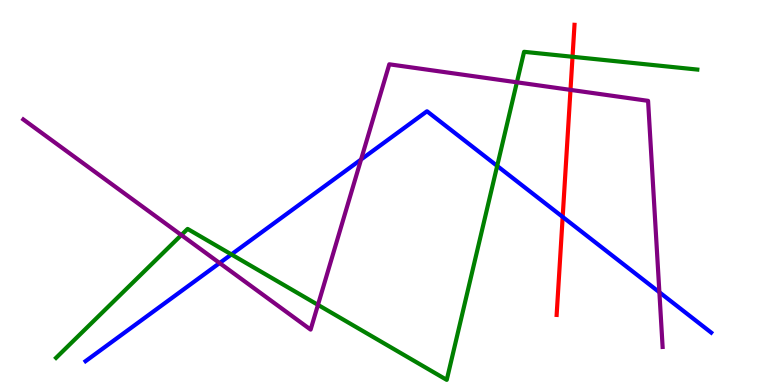[{'lines': ['blue', 'red'], 'intersections': [{'x': 7.26, 'y': 4.37}]}, {'lines': ['green', 'red'], 'intersections': [{'x': 7.39, 'y': 8.53}]}, {'lines': ['purple', 'red'], 'intersections': [{'x': 7.36, 'y': 7.67}]}, {'lines': ['blue', 'green'], 'intersections': [{'x': 2.99, 'y': 3.39}, {'x': 6.42, 'y': 5.69}]}, {'lines': ['blue', 'purple'], 'intersections': [{'x': 2.83, 'y': 3.17}, {'x': 4.66, 'y': 5.86}, {'x': 8.51, 'y': 2.41}]}, {'lines': ['green', 'purple'], 'intersections': [{'x': 2.34, 'y': 3.89}, {'x': 4.1, 'y': 2.08}, {'x': 6.67, 'y': 7.86}]}]